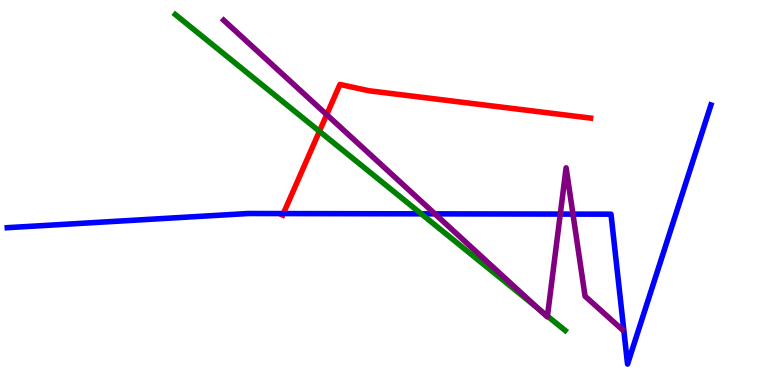[{'lines': ['blue', 'red'], 'intersections': [{'x': 3.66, 'y': 4.45}]}, {'lines': ['green', 'red'], 'intersections': [{'x': 4.12, 'y': 6.59}]}, {'lines': ['purple', 'red'], 'intersections': [{'x': 4.22, 'y': 7.02}]}, {'lines': ['blue', 'green'], 'intersections': [{'x': 5.44, 'y': 4.45}]}, {'lines': ['blue', 'purple'], 'intersections': [{'x': 5.61, 'y': 4.45}, {'x': 7.23, 'y': 4.44}, {'x': 7.39, 'y': 4.44}]}, {'lines': ['green', 'purple'], 'intersections': [{'x': 6.95, 'y': 1.97}, {'x': 7.06, 'y': 1.79}]}]